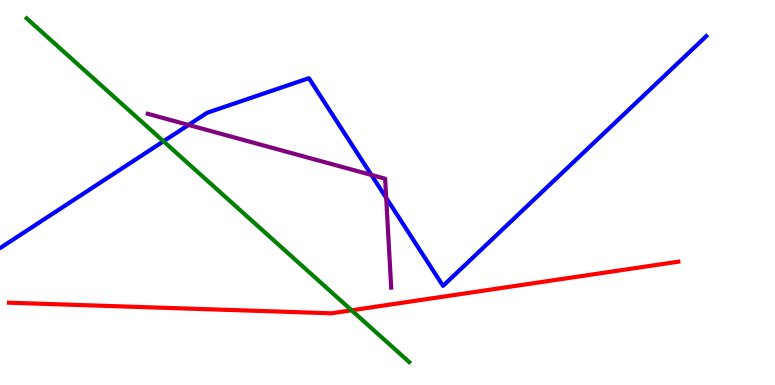[{'lines': ['blue', 'red'], 'intersections': []}, {'lines': ['green', 'red'], 'intersections': [{'x': 4.54, 'y': 1.94}]}, {'lines': ['purple', 'red'], 'intersections': []}, {'lines': ['blue', 'green'], 'intersections': [{'x': 2.11, 'y': 6.33}]}, {'lines': ['blue', 'purple'], 'intersections': [{'x': 2.43, 'y': 6.75}, {'x': 4.79, 'y': 5.46}, {'x': 4.98, 'y': 4.86}]}, {'lines': ['green', 'purple'], 'intersections': []}]